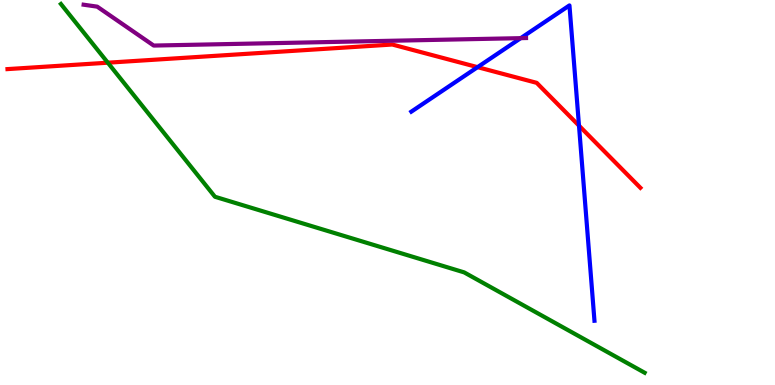[{'lines': ['blue', 'red'], 'intersections': [{'x': 6.16, 'y': 8.26}, {'x': 7.47, 'y': 6.74}]}, {'lines': ['green', 'red'], 'intersections': [{'x': 1.39, 'y': 8.37}]}, {'lines': ['purple', 'red'], 'intersections': []}, {'lines': ['blue', 'green'], 'intersections': []}, {'lines': ['blue', 'purple'], 'intersections': [{'x': 6.72, 'y': 9.01}]}, {'lines': ['green', 'purple'], 'intersections': []}]